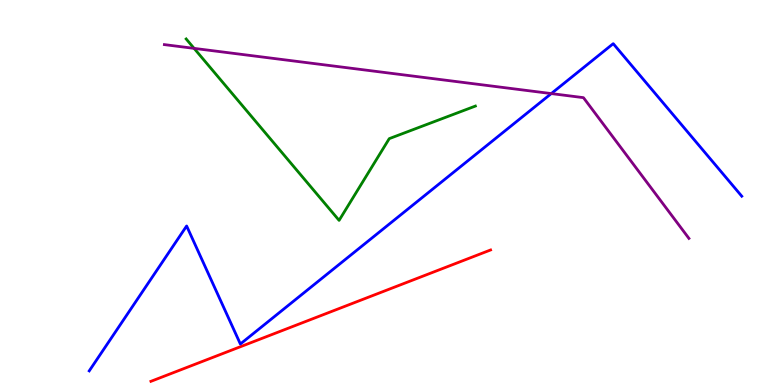[{'lines': ['blue', 'red'], 'intersections': []}, {'lines': ['green', 'red'], 'intersections': []}, {'lines': ['purple', 'red'], 'intersections': []}, {'lines': ['blue', 'green'], 'intersections': []}, {'lines': ['blue', 'purple'], 'intersections': [{'x': 7.11, 'y': 7.57}]}, {'lines': ['green', 'purple'], 'intersections': [{'x': 2.5, 'y': 8.74}]}]